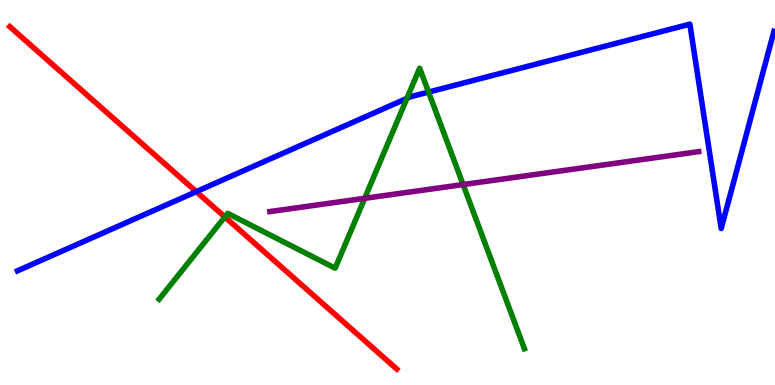[{'lines': ['blue', 'red'], 'intersections': [{'x': 2.53, 'y': 5.02}]}, {'lines': ['green', 'red'], 'intersections': [{'x': 2.9, 'y': 4.37}]}, {'lines': ['purple', 'red'], 'intersections': []}, {'lines': ['blue', 'green'], 'intersections': [{'x': 5.25, 'y': 7.44}, {'x': 5.53, 'y': 7.61}]}, {'lines': ['blue', 'purple'], 'intersections': []}, {'lines': ['green', 'purple'], 'intersections': [{'x': 4.71, 'y': 4.85}, {'x': 5.98, 'y': 5.21}]}]